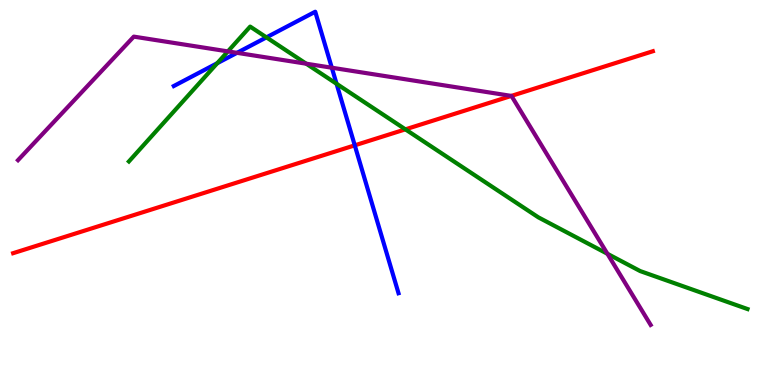[{'lines': ['blue', 'red'], 'intersections': [{'x': 4.58, 'y': 6.22}]}, {'lines': ['green', 'red'], 'intersections': [{'x': 5.23, 'y': 6.64}]}, {'lines': ['purple', 'red'], 'intersections': [{'x': 6.6, 'y': 7.51}]}, {'lines': ['blue', 'green'], 'intersections': [{'x': 2.8, 'y': 8.36}, {'x': 3.44, 'y': 9.03}, {'x': 4.34, 'y': 7.82}]}, {'lines': ['blue', 'purple'], 'intersections': [{'x': 3.06, 'y': 8.63}, {'x': 4.28, 'y': 8.24}]}, {'lines': ['green', 'purple'], 'intersections': [{'x': 2.94, 'y': 8.66}, {'x': 3.95, 'y': 8.35}, {'x': 7.84, 'y': 3.41}]}]